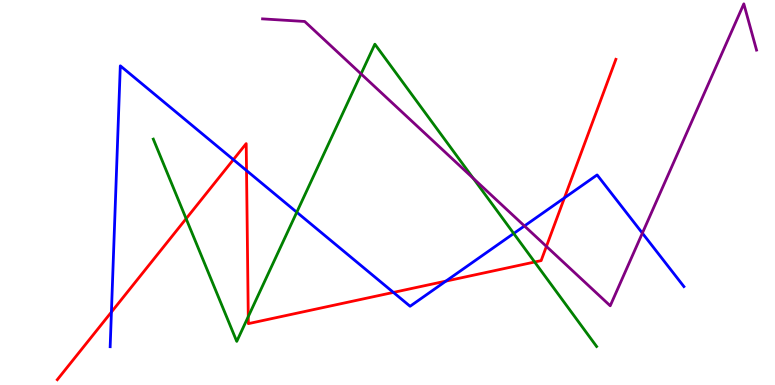[{'lines': ['blue', 'red'], 'intersections': [{'x': 1.44, 'y': 1.89}, {'x': 3.01, 'y': 5.85}, {'x': 3.18, 'y': 5.57}, {'x': 5.08, 'y': 2.4}, {'x': 5.75, 'y': 2.7}, {'x': 7.28, 'y': 4.86}]}, {'lines': ['green', 'red'], 'intersections': [{'x': 2.4, 'y': 4.32}, {'x': 3.2, 'y': 1.78}, {'x': 6.9, 'y': 3.19}]}, {'lines': ['purple', 'red'], 'intersections': [{'x': 7.05, 'y': 3.6}]}, {'lines': ['blue', 'green'], 'intersections': [{'x': 3.83, 'y': 4.49}, {'x': 6.63, 'y': 3.94}]}, {'lines': ['blue', 'purple'], 'intersections': [{'x': 6.77, 'y': 4.13}, {'x': 8.29, 'y': 3.94}]}, {'lines': ['green', 'purple'], 'intersections': [{'x': 4.66, 'y': 8.08}, {'x': 6.11, 'y': 5.37}]}]